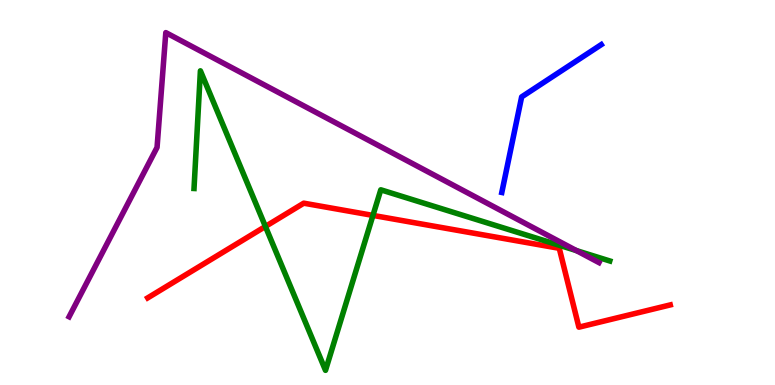[{'lines': ['blue', 'red'], 'intersections': []}, {'lines': ['green', 'red'], 'intersections': [{'x': 3.42, 'y': 4.12}, {'x': 4.81, 'y': 4.41}]}, {'lines': ['purple', 'red'], 'intersections': []}, {'lines': ['blue', 'green'], 'intersections': []}, {'lines': ['blue', 'purple'], 'intersections': []}, {'lines': ['green', 'purple'], 'intersections': [{'x': 7.44, 'y': 3.49}]}]